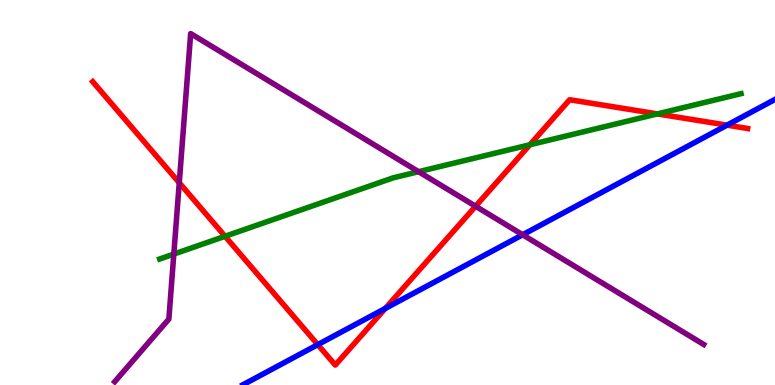[{'lines': ['blue', 'red'], 'intersections': [{'x': 4.1, 'y': 1.05}, {'x': 4.97, 'y': 1.99}, {'x': 9.38, 'y': 6.75}]}, {'lines': ['green', 'red'], 'intersections': [{'x': 2.9, 'y': 3.86}, {'x': 6.84, 'y': 6.24}, {'x': 8.48, 'y': 7.04}]}, {'lines': ['purple', 'red'], 'intersections': [{'x': 2.31, 'y': 5.25}, {'x': 6.14, 'y': 4.64}]}, {'lines': ['blue', 'green'], 'intersections': []}, {'lines': ['blue', 'purple'], 'intersections': [{'x': 6.74, 'y': 3.9}]}, {'lines': ['green', 'purple'], 'intersections': [{'x': 2.24, 'y': 3.4}, {'x': 5.4, 'y': 5.54}]}]